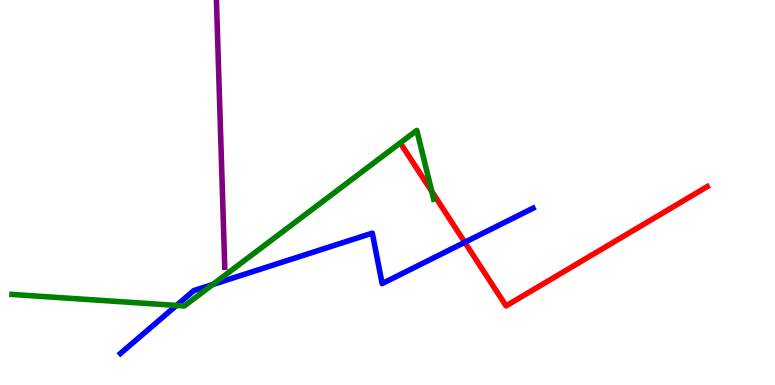[{'lines': ['blue', 'red'], 'intersections': [{'x': 6.0, 'y': 3.71}]}, {'lines': ['green', 'red'], 'intersections': [{'x': 5.57, 'y': 5.03}]}, {'lines': ['purple', 'red'], 'intersections': []}, {'lines': ['blue', 'green'], 'intersections': [{'x': 2.28, 'y': 2.07}, {'x': 2.74, 'y': 2.61}]}, {'lines': ['blue', 'purple'], 'intersections': []}, {'lines': ['green', 'purple'], 'intersections': []}]